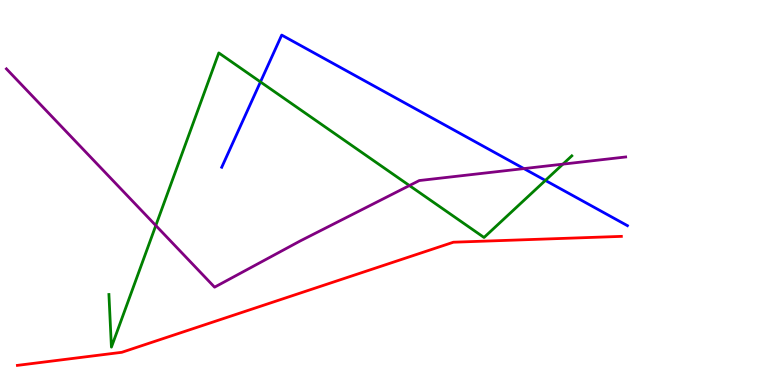[{'lines': ['blue', 'red'], 'intersections': []}, {'lines': ['green', 'red'], 'intersections': []}, {'lines': ['purple', 'red'], 'intersections': []}, {'lines': ['blue', 'green'], 'intersections': [{'x': 3.36, 'y': 7.87}, {'x': 7.04, 'y': 5.31}]}, {'lines': ['blue', 'purple'], 'intersections': [{'x': 6.76, 'y': 5.62}]}, {'lines': ['green', 'purple'], 'intersections': [{'x': 2.01, 'y': 4.14}, {'x': 5.28, 'y': 5.18}, {'x': 7.26, 'y': 5.74}]}]